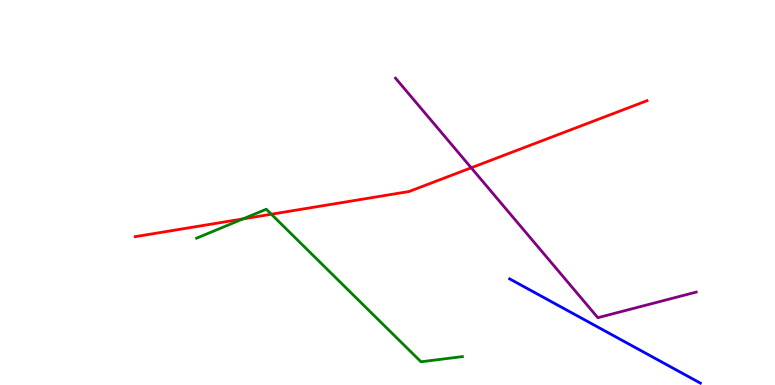[{'lines': ['blue', 'red'], 'intersections': []}, {'lines': ['green', 'red'], 'intersections': [{'x': 3.14, 'y': 4.31}, {'x': 3.5, 'y': 4.44}]}, {'lines': ['purple', 'red'], 'intersections': [{'x': 6.08, 'y': 5.64}]}, {'lines': ['blue', 'green'], 'intersections': []}, {'lines': ['blue', 'purple'], 'intersections': []}, {'lines': ['green', 'purple'], 'intersections': []}]